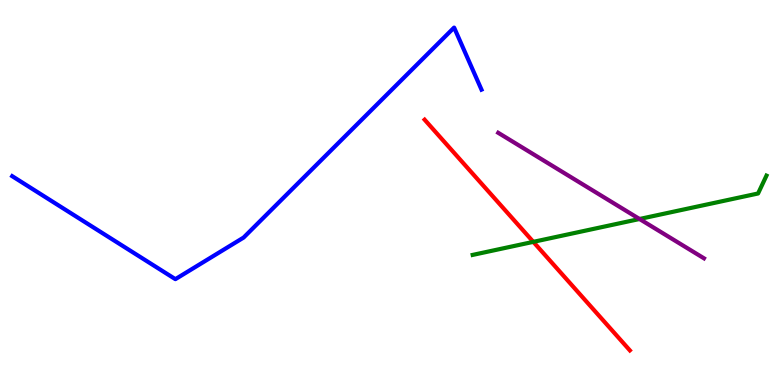[{'lines': ['blue', 'red'], 'intersections': []}, {'lines': ['green', 'red'], 'intersections': [{'x': 6.88, 'y': 3.72}]}, {'lines': ['purple', 'red'], 'intersections': []}, {'lines': ['blue', 'green'], 'intersections': []}, {'lines': ['blue', 'purple'], 'intersections': []}, {'lines': ['green', 'purple'], 'intersections': [{'x': 8.25, 'y': 4.31}]}]